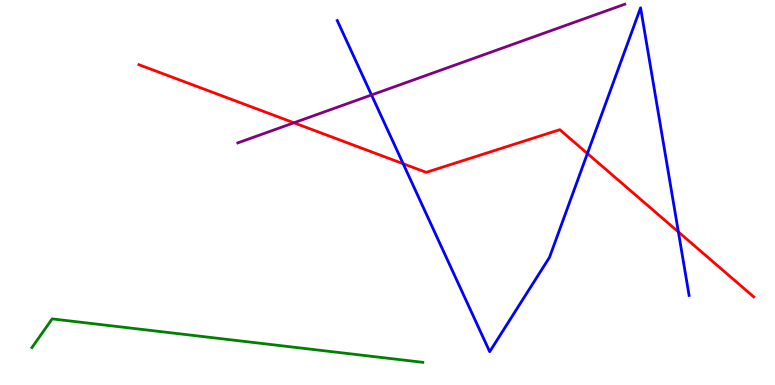[{'lines': ['blue', 'red'], 'intersections': [{'x': 5.2, 'y': 5.75}, {'x': 7.58, 'y': 6.01}, {'x': 8.75, 'y': 3.98}]}, {'lines': ['green', 'red'], 'intersections': []}, {'lines': ['purple', 'red'], 'intersections': [{'x': 3.79, 'y': 6.81}]}, {'lines': ['blue', 'green'], 'intersections': []}, {'lines': ['blue', 'purple'], 'intersections': [{'x': 4.79, 'y': 7.53}]}, {'lines': ['green', 'purple'], 'intersections': []}]